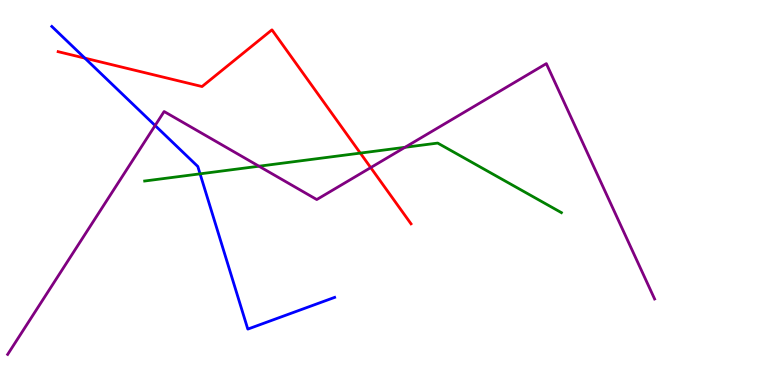[{'lines': ['blue', 'red'], 'intersections': [{'x': 1.09, 'y': 8.49}]}, {'lines': ['green', 'red'], 'intersections': [{'x': 4.65, 'y': 6.02}]}, {'lines': ['purple', 'red'], 'intersections': [{'x': 4.78, 'y': 5.65}]}, {'lines': ['blue', 'green'], 'intersections': [{'x': 2.58, 'y': 5.48}]}, {'lines': ['blue', 'purple'], 'intersections': [{'x': 2.0, 'y': 6.74}]}, {'lines': ['green', 'purple'], 'intersections': [{'x': 3.34, 'y': 5.68}, {'x': 5.23, 'y': 6.17}]}]